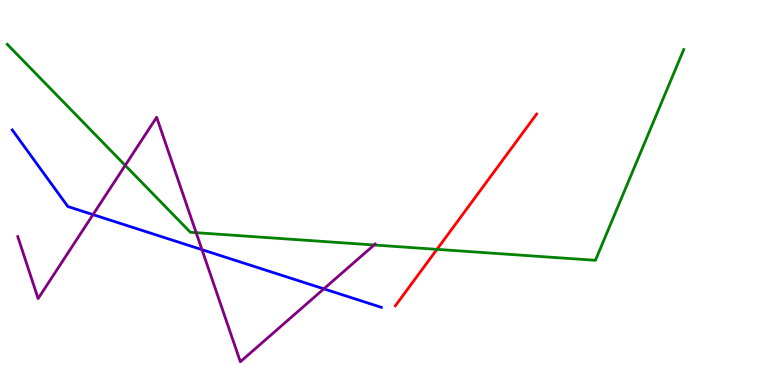[{'lines': ['blue', 'red'], 'intersections': []}, {'lines': ['green', 'red'], 'intersections': [{'x': 5.64, 'y': 3.52}]}, {'lines': ['purple', 'red'], 'intersections': []}, {'lines': ['blue', 'green'], 'intersections': []}, {'lines': ['blue', 'purple'], 'intersections': [{'x': 1.2, 'y': 4.43}, {'x': 2.61, 'y': 3.52}, {'x': 4.18, 'y': 2.5}]}, {'lines': ['green', 'purple'], 'intersections': [{'x': 1.62, 'y': 5.7}, {'x': 2.53, 'y': 3.96}, {'x': 4.83, 'y': 3.64}]}]